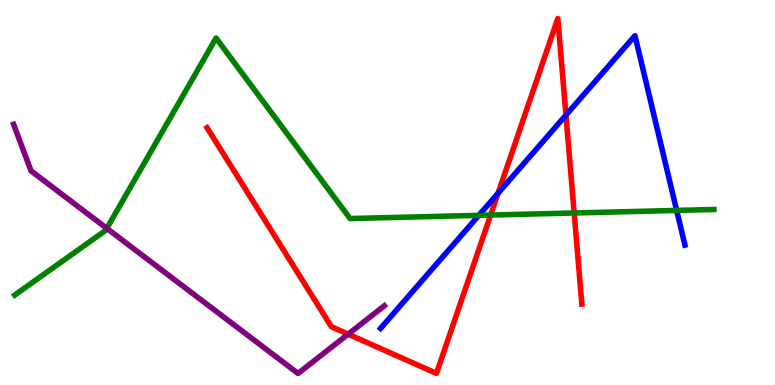[{'lines': ['blue', 'red'], 'intersections': [{'x': 6.43, 'y': 4.98}, {'x': 7.3, 'y': 7.01}]}, {'lines': ['green', 'red'], 'intersections': [{'x': 6.33, 'y': 4.41}, {'x': 7.41, 'y': 4.47}]}, {'lines': ['purple', 'red'], 'intersections': [{'x': 4.49, 'y': 1.32}]}, {'lines': ['blue', 'green'], 'intersections': [{'x': 6.18, 'y': 4.41}, {'x': 8.73, 'y': 4.53}]}, {'lines': ['blue', 'purple'], 'intersections': []}, {'lines': ['green', 'purple'], 'intersections': [{'x': 1.38, 'y': 4.07}]}]